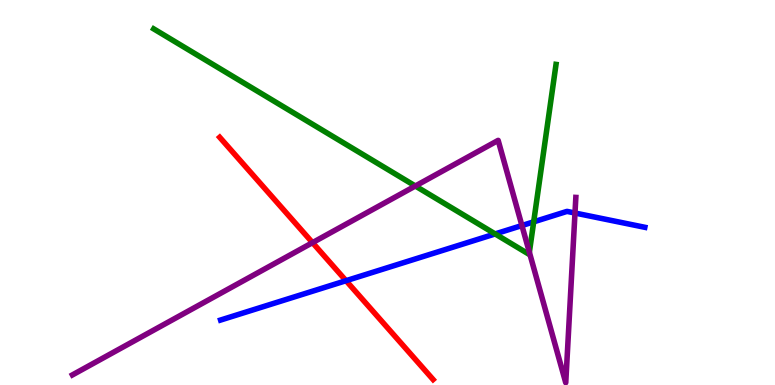[{'lines': ['blue', 'red'], 'intersections': [{'x': 4.47, 'y': 2.71}]}, {'lines': ['green', 'red'], 'intersections': []}, {'lines': ['purple', 'red'], 'intersections': [{'x': 4.03, 'y': 3.7}]}, {'lines': ['blue', 'green'], 'intersections': [{'x': 6.39, 'y': 3.92}, {'x': 6.89, 'y': 4.24}]}, {'lines': ['blue', 'purple'], 'intersections': [{'x': 6.73, 'y': 4.14}, {'x': 7.42, 'y': 4.47}]}, {'lines': ['green', 'purple'], 'intersections': [{'x': 5.36, 'y': 5.17}, {'x': 6.83, 'y': 3.45}]}]